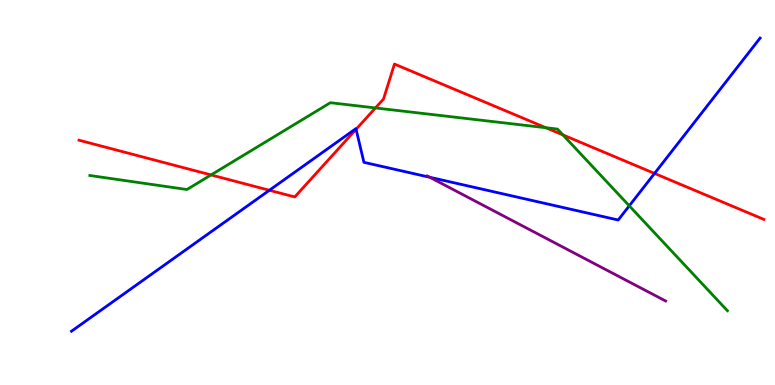[{'lines': ['blue', 'red'], 'intersections': [{'x': 3.48, 'y': 5.06}, {'x': 4.59, 'y': 6.64}, {'x': 8.45, 'y': 5.5}]}, {'lines': ['green', 'red'], 'intersections': [{'x': 2.72, 'y': 5.46}, {'x': 4.84, 'y': 7.2}, {'x': 7.04, 'y': 6.68}, {'x': 7.26, 'y': 6.5}]}, {'lines': ['purple', 'red'], 'intersections': []}, {'lines': ['blue', 'green'], 'intersections': [{'x': 8.12, 'y': 4.65}]}, {'lines': ['blue', 'purple'], 'intersections': [{'x': 5.55, 'y': 5.4}]}, {'lines': ['green', 'purple'], 'intersections': []}]